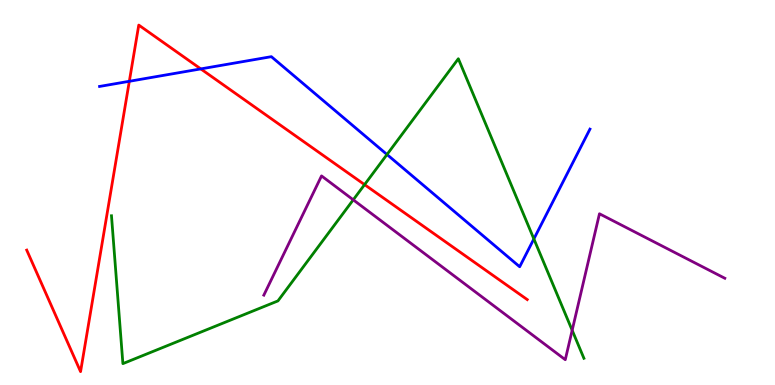[{'lines': ['blue', 'red'], 'intersections': [{'x': 1.67, 'y': 7.89}, {'x': 2.59, 'y': 8.21}]}, {'lines': ['green', 'red'], 'intersections': [{'x': 4.7, 'y': 5.2}]}, {'lines': ['purple', 'red'], 'intersections': []}, {'lines': ['blue', 'green'], 'intersections': [{'x': 4.99, 'y': 5.99}, {'x': 6.89, 'y': 3.79}]}, {'lines': ['blue', 'purple'], 'intersections': []}, {'lines': ['green', 'purple'], 'intersections': [{'x': 4.56, 'y': 4.81}, {'x': 7.38, 'y': 1.42}]}]